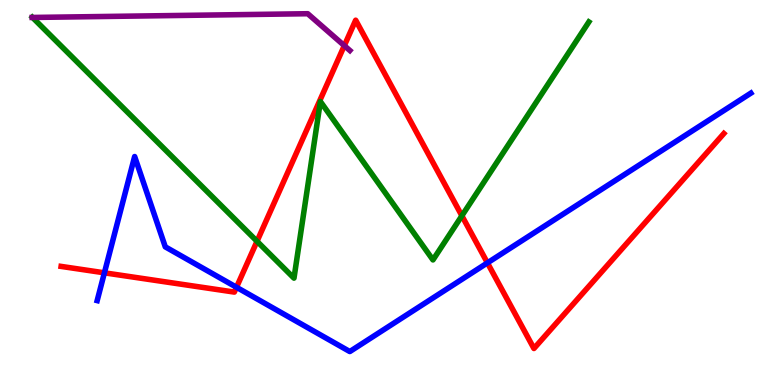[{'lines': ['blue', 'red'], 'intersections': [{'x': 1.35, 'y': 2.91}, {'x': 3.05, 'y': 2.54}, {'x': 6.29, 'y': 3.17}]}, {'lines': ['green', 'red'], 'intersections': [{'x': 3.32, 'y': 3.73}, {'x': 5.96, 'y': 4.4}]}, {'lines': ['purple', 'red'], 'intersections': [{'x': 4.44, 'y': 8.81}]}, {'lines': ['blue', 'green'], 'intersections': []}, {'lines': ['blue', 'purple'], 'intersections': []}, {'lines': ['green', 'purple'], 'intersections': [{'x': 0.419, 'y': 9.55}]}]